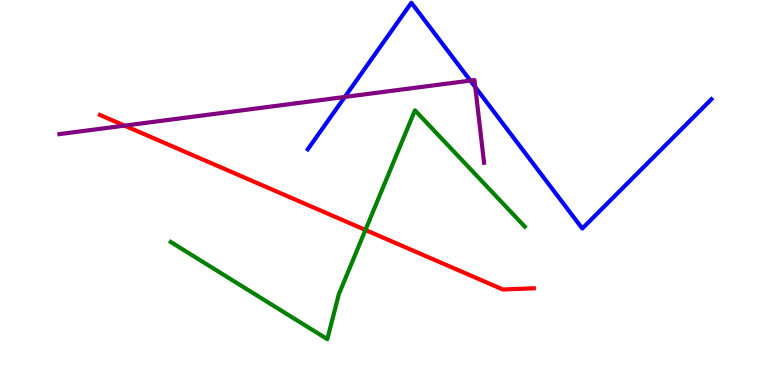[{'lines': ['blue', 'red'], 'intersections': []}, {'lines': ['green', 'red'], 'intersections': [{'x': 4.72, 'y': 4.03}]}, {'lines': ['purple', 'red'], 'intersections': [{'x': 1.61, 'y': 6.74}]}, {'lines': ['blue', 'green'], 'intersections': []}, {'lines': ['blue', 'purple'], 'intersections': [{'x': 4.45, 'y': 7.48}, {'x': 6.07, 'y': 7.91}, {'x': 6.13, 'y': 7.74}]}, {'lines': ['green', 'purple'], 'intersections': []}]